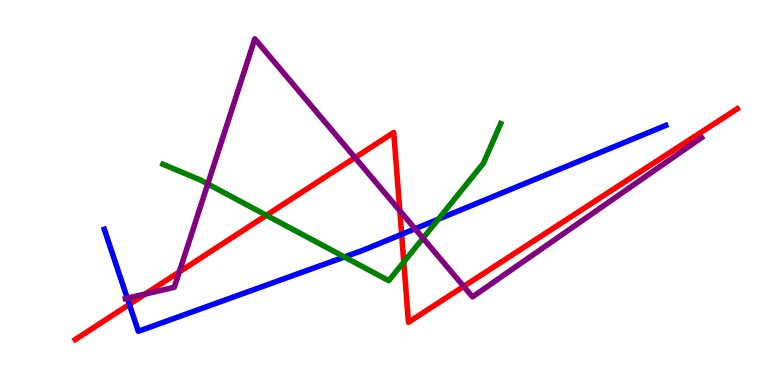[{'lines': ['blue', 'red'], 'intersections': [{'x': 1.67, 'y': 2.09}, {'x': 5.18, 'y': 3.91}]}, {'lines': ['green', 'red'], 'intersections': [{'x': 3.44, 'y': 4.41}, {'x': 5.21, 'y': 3.19}]}, {'lines': ['purple', 'red'], 'intersections': [{'x': 1.88, 'y': 2.36}, {'x': 2.31, 'y': 2.94}, {'x': 4.58, 'y': 5.91}, {'x': 5.16, 'y': 4.53}, {'x': 5.98, 'y': 2.56}]}, {'lines': ['blue', 'green'], 'intersections': [{'x': 4.44, 'y': 3.33}, {'x': 5.66, 'y': 4.31}]}, {'lines': ['blue', 'purple'], 'intersections': [{'x': 1.64, 'y': 2.26}, {'x': 5.36, 'y': 4.06}]}, {'lines': ['green', 'purple'], 'intersections': [{'x': 2.68, 'y': 5.22}, {'x': 5.46, 'y': 3.81}]}]